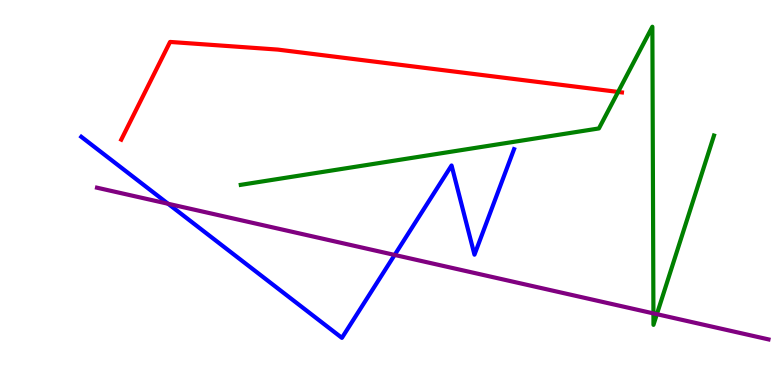[{'lines': ['blue', 'red'], 'intersections': []}, {'lines': ['green', 'red'], 'intersections': [{'x': 7.98, 'y': 7.61}]}, {'lines': ['purple', 'red'], 'intersections': []}, {'lines': ['blue', 'green'], 'intersections': []}, {'lines': ['blue', 'purple'], 'intersections': [{'x': 2.17, 'y': 4.71}, {'x': 5.09, 'y': 3.38}]}, {'lines': ['green', 'purple'], 'intersections': [{'x': 8.43, 'y': 1.86}, {'x': 8.48, 'y': 1.84}]}]